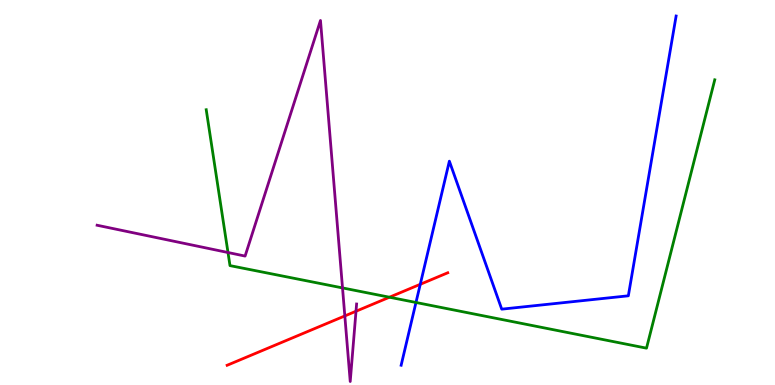[{'lines': ['blue', 'red'], 'intersections': [{'x': 5.42, 'y': 2.62}]}, {'lines': ['green', 'red'], 'intersections': [{'x': 5.03, 'y': 2.28}]}, {'lines': ['purple', 'red'], 'intersections': [{'x': 4.45, 'y': 1.79}, {'x': 4.59, 'y': 1.92}]}, {'lines': ['blue', 'green'], 'intersections': [{'x': 5.37, 'y': 2.14}]}, {'lines': ['blue', 'purple'], 'intersections': []}, {'lines': ['green', 'purple'], 'intersections': [{'x': 2.94, 'y': 3.44}, {'x': 4.42, 'y': 2.52}]}]